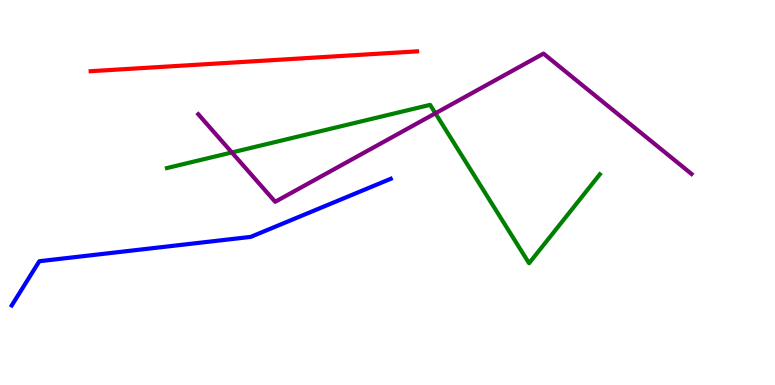[{'lines': ['blue', 'red'], 'intersections': []}, {'lines': ['green', 'red'], 'intersections': []}, {'lines': ['purple', 'red'], 'intersections': []}, {'lines': ['blue', 'green'], 'intersections': []}, {'lines': ['blue', 'purple'], 'intersections': []}, {'lines': ['green', 'purple'], 'intersections': [{'x': 2.99, 'y': 6.04}, {'x': 5.62, 'y': 7.06}]}]